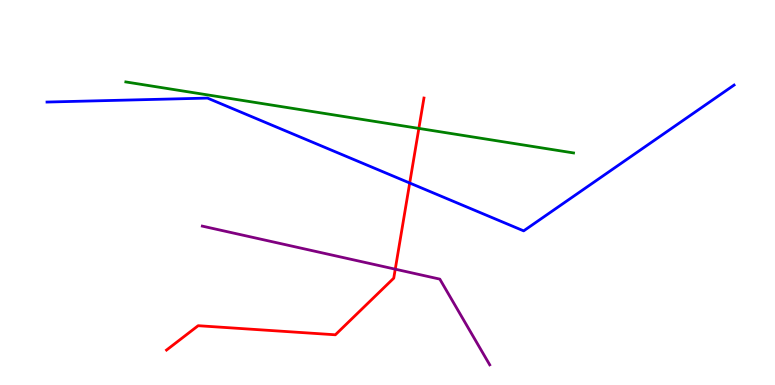[{'lines': ['blue', 'red'], 'intersections': [{'x': 5.29, 'y': 5.25}]}, {'lines': ['green', 'red'], 'intersections': [{'x': 5.4, 'y': 6.66}]}, {'lines': ['purple', 'red'], 'intersections': [{'x': 5.1, 'y': 3.01}]}, {'lines': ['blue', 'green'], 'intersections': []}, {'lines': ['blue', 'purple'], 'intersections': []}, {'lines': ['green', 'purple'], 'intersections': []}]